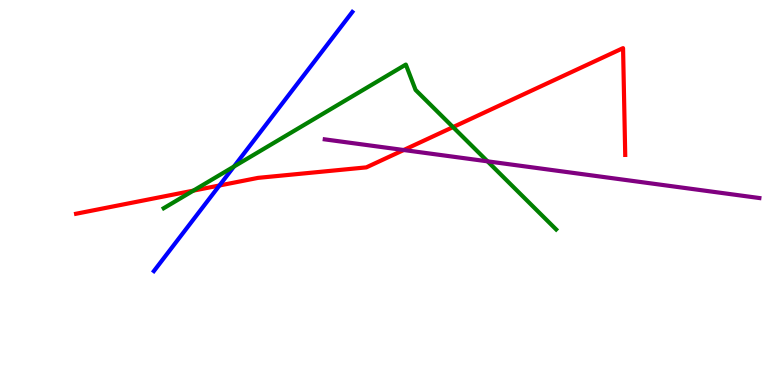[{'lines': ['blue', 'red'], 'intersections': [{'x': 2.83, 'y': 5.18}]}, {'lines': ['green', 'red'], 'intersections': [{'x': 2.49, 'y': 5.05}, {'x': 5.85, 'y': 6.7}]}, {'lines': ['purple', 'red'], 'intersections': [{'x': 5.21, 'y': 6.1}]}, {'lines': ['blue', 'green'], 'intersections': [{'x': 3.02, 'y': 5.67}]}, {'lines': ['blue', 'purple'], 'intersections': []}, {'lines': ['green', 'purple'], 'intersections': [{'x': 6.29, 'y': 5.81}]}]